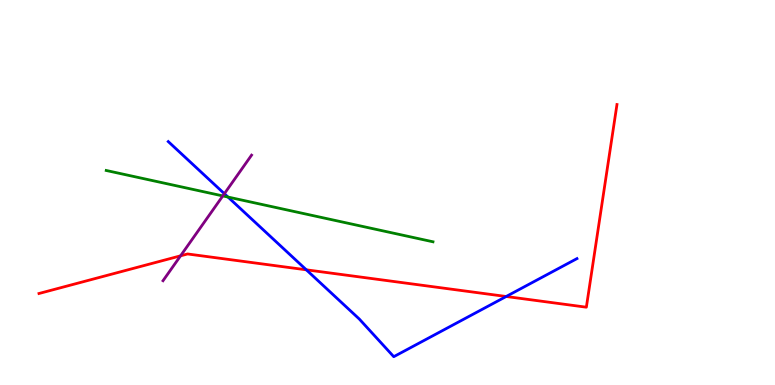[{'lines': ['blue', 'red'], 'intersections': [{'x': 3.95, 'y': 2.99}, {'x': 6.53, 'y': 2.3}]}, {'lines': ['green', 'red'], 'intersections': []}, {'lines': ['purple', 'red'], 'intersections': [{'x': 2.33, 'y': 3.36}]}, {'lines': ['blue', 'green'], 'intersections': [{'x': 2.94, 'y': 4.88}]}, {'lines': ['blue', 'purple'], 'intersections': [{'x': 2.9, 'y': 4.97}]}, {'lines': ['green', 'purple'], 'intersections': [{'x': 2.87, 'y': 4.91}]}]